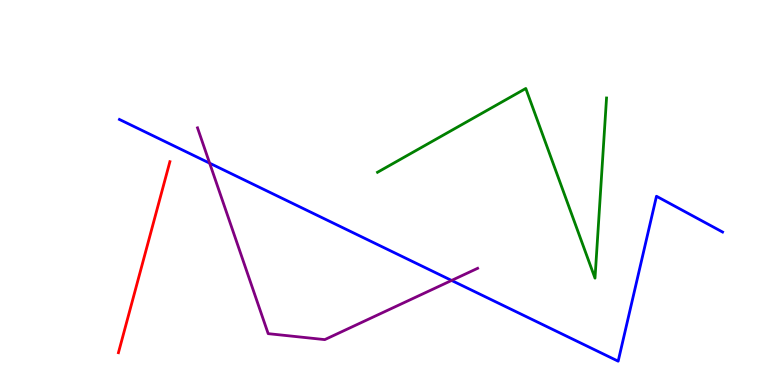[{'lines': ['blue', 'red'], 'intersections': []}, {'lines': ['green', 'red'], 'intersections': []}, {'lines': ['purple', 'red'], 'intersections': []}, {'lines': ['blue', 'green'], 'intersections': []}, {'lines': ['blue', 'purple'], 'intersections': [{'x': 2.71, 'y': 5.76}, {'x': 5.83, 'y': 2.72}]}, {'lines': ['green', 'purple'], 'intersections': []}]